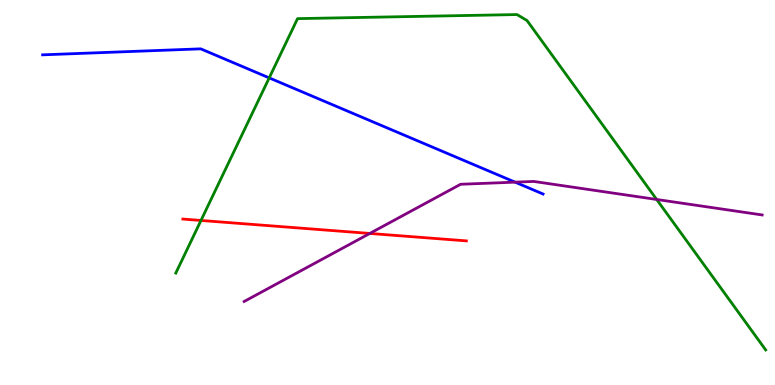[{'lines': ['blue', 'red'], 'intersections': []}, {'lines': ['green', 'red'], 'intersections': [{'x': 2.59, 'y': 4.27}]}, {'lines': ['purple', 'red'], 'intersections': [{'x': 4.77, 'y': 3.94}]}, {'lines': ['blue', 'green'], 'intersections': [{'x': 3.47, 'y': 7.98}]}, {'lines': ['blue', 'purple'], 'intersections': [{'x': 6.65, 'y': 5.27}]}, {'lines': ['green', 'purple'], 'intersections': [{'x': 8.47, 'y': 4.82}]}]